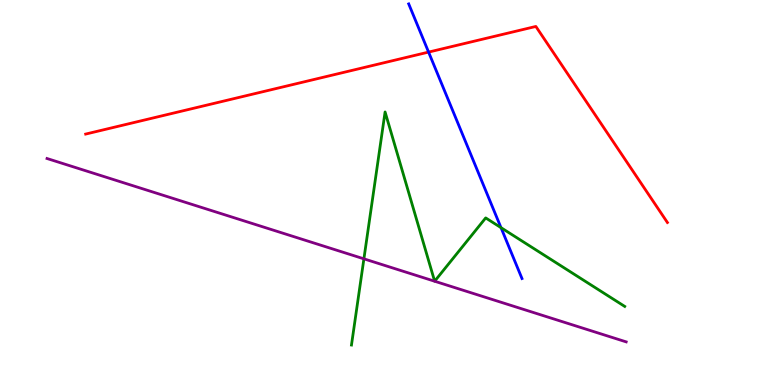[{'lines': ['blue', 'red'], 'intersections': [{'x': 5.53, 'y': 8.65}]}, {'lines': ['green', 'red'], 'intersections': []}, {'lines': ['purple', 'red'], 'intersections': []}, {'lines': ['blue', 'green'], 'intersections': [{'x': 6.46, 'y': 4.09}]}, {'lines': ['blue', 'purple'], 'intersections': []}, {'lines': ['green', 'purple'], 'intersections': [{'x': 4.7, 'y': 3.28}]}]